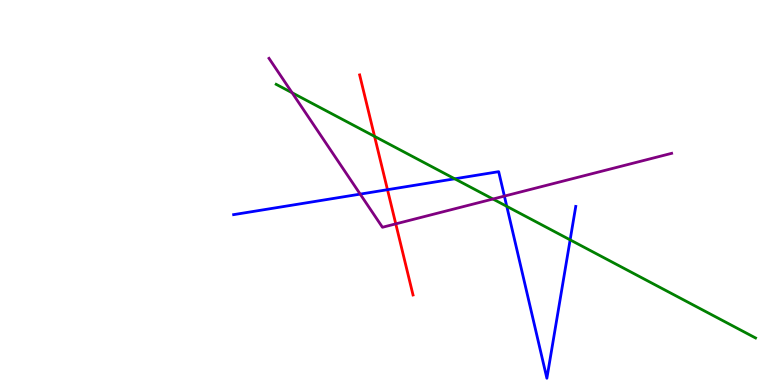[{'lines': ['blue', 'red'], 'intersections': [{'x': 5.0, 'y': 5.07}]}, {'lines': ['green', 'red'], 'intersections': [{'x': 4.83, 'y': 6.46}]}, {'lines': ['purple', 'red'], 'intersections': [{'x': 5.11, 'y': 4.19}]}, {'lines': ['blue', 'green'], 'intersections': [{'x': 5.87, 'y': 5.36}, {'x': 6.54, 'y': 4.64}, {'x': 7.36, 'y': 3.77}]}, {'lines': ['blue', 'purple'], 'intersections': [{'x': 4.65, 'y': 4.96}, {'x': 6.51, 'y': 4.91}]}, {'lines': ['green', 'purple'], 'intersections': [{'x': 3.77, 'y': 7.59}, {'x': 6.36, 'y': 4.83}]}]